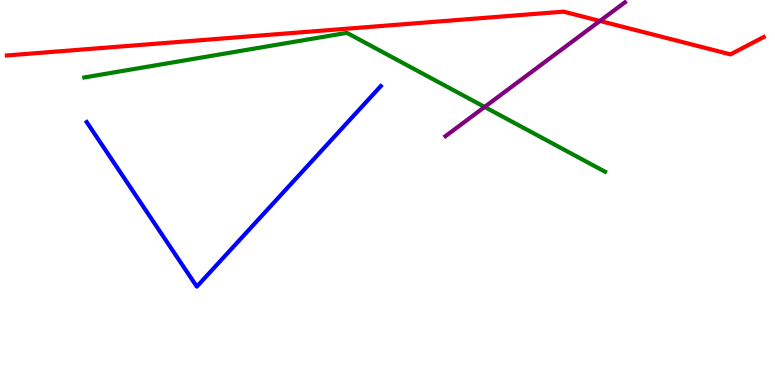[{'lines': ['blue', 'red'], 'intersections': []}, {'lines': ['green', 'red'], 'intersections': []}, {'lines': ['purple', 'red'], 'intersections': [{'x': 7.74, 'y': 9.46}]}, {'lines': ['blue', 'green'], 'intersections': []}, {'lines': ['blue', 'purple'], 'intersections': []}, {'lines': ['green', 'purple'], 'intersections': [{'x': 6.25, 'y': 7.22}]}]